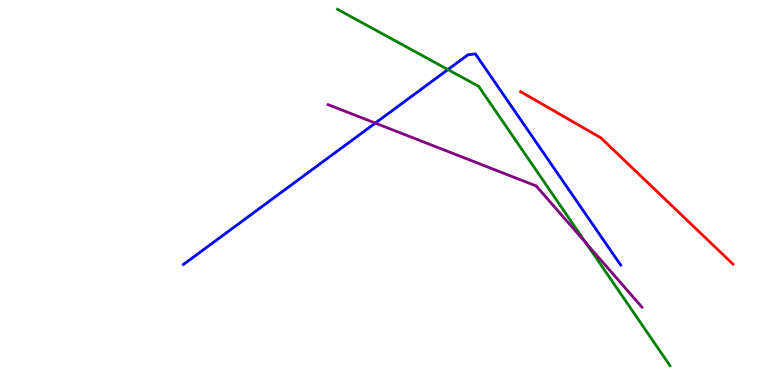[{'lines': ['blue', 'red'], 'intersections': []}, {'lines': ['green', 'red'], 'intersections': []}, {'lines': ['purple', 'red'], 'intersections': []}, {'lines': ['blue', 'green'], 'intersections': [{'x': 5.78, 'y': 8.19}]}, {'lines': ['blue', 'purple'], 'intersections': [{'x': 4.84, 'y': 6.8}]}, {'lines': ['green', 'purple'], 'intersections': [{'x': 7.56, 'y': 3.69}]}]